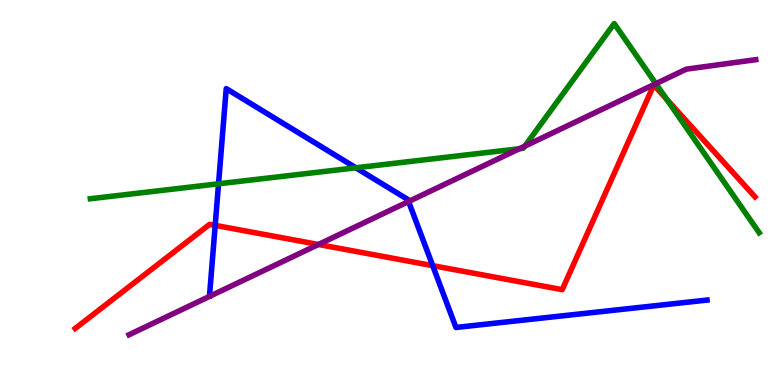[{'lines': ['blue', 'red'], 'intersections': [{'x': 2.78, 'y': 4.15}, {'x': 5.58, 'y': 3.1}]}, {'lines': ['green', 'red'], 'intersections': [{'x': 8.6, 'y': 7.43}]}, {'lines': ['purple', 'red'], 'intersections': [{'x': 4.11, 'y': 3.65}]}, {'lines': ['blue', 'green'], 'intersections': [{'x': 2.82, 'y': 5.23}, {'x': 4.59, 'y': 5.64}]}, {'lines': ['blue', 'purple'], 'intersections': [{'x': 5.27, 'y': 4.77}]}, {'lines': ['green', 'purple'], 'intersections': [{'x': 6.7, 'y': 6.14}, {'x': 6.77, 'y': 6.2}, {'x': 8.46, 'y': 7.83}]}]